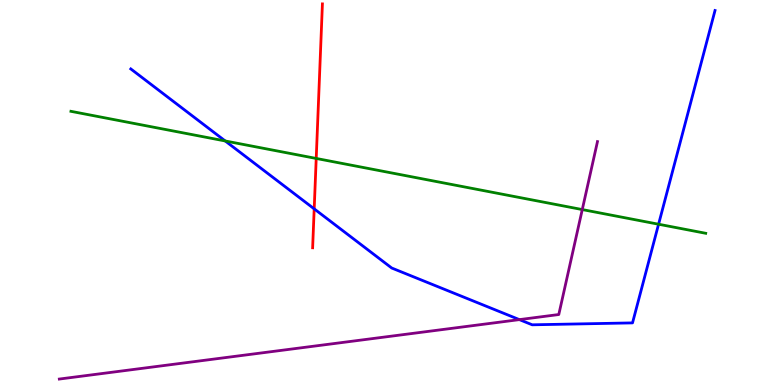[{'lines': ['blue', 'red'], 'intersections': [{'x': 4.05, 'y': 4.58}]}, {'lines': ['green', 'red'], 'intersections': [{'x': 4.08, 'y': 5.88}]}, {'lines': ['purple', 'red'], 'intersections': []}, {'lines': ['blue', 'green'], 'intersections': [{'x': 2.91, 'y': 6.34}, {'x': 8.5, 'y': 4.18}]}, {'lines': ['blue', 'purple'], 'intersections': [{'x': 6.7, 'y': 1.7}]}, {'lines': ['green', 'purple'], 'intersections': [{'x': 7.51, 'y': 4.56}]}]